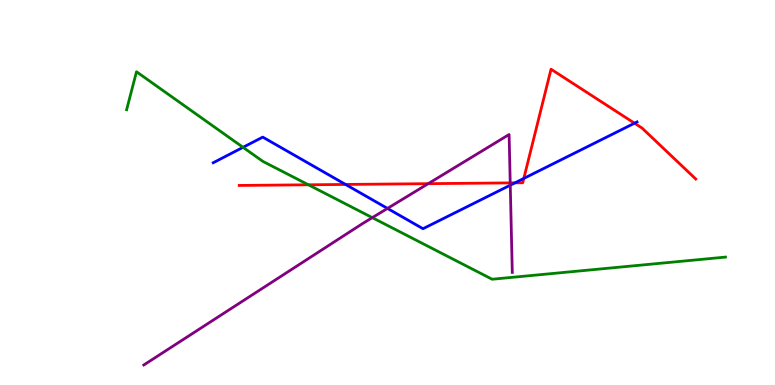[{'lines': ['blue', 'red'], 'intersections': [{'x': 4.46, 'y': 5.21}, {'x': 6.64, 'y': 5.25}, {'x': 6.76, 'y': 5.37}, {'x': 8.19, 'y': 6.8}]}, {'lines': ['green', 'red'], 'intersections': [{'x': 3.98, 'y': 5.2}]}, {'lines': ['purple', 'red'], 'intersections': [{'x': 5.53, 'y': 5.23}, {'x': 6.58, 'y': 5.25}]}, {'lines': ['blue', 'green'], 'intersections': [{'x': 3.14, 'y': 6.17}]}, {'lines': ['blue', 'purple'], 'intersections': [{'x': 5.0, 'y': 4.59}, {'x': 6.58, 'y': 5.19}]}, {'lines': ['green', 'purple'], 'intersections': [{'x': 4.8, 'y': 4.35}]}]